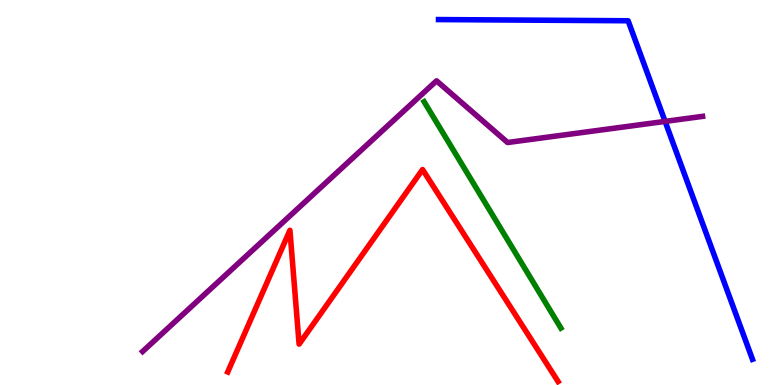[{'lines': ['blue', 'red'], 'intersections': []}, {'lines': ['green', 'red'], 'intersections': []}, {'lines': ['purple', 'red'], 'intersections': []}, {'lines': ['blue', 'green'], 'intersections': []}, {'lines': ['blue', 'purple'], 'intersections': [{'x': 8.58, 'y': 6.85}]}, {'lines': ['green', 'purple'], 'intersections': []}]